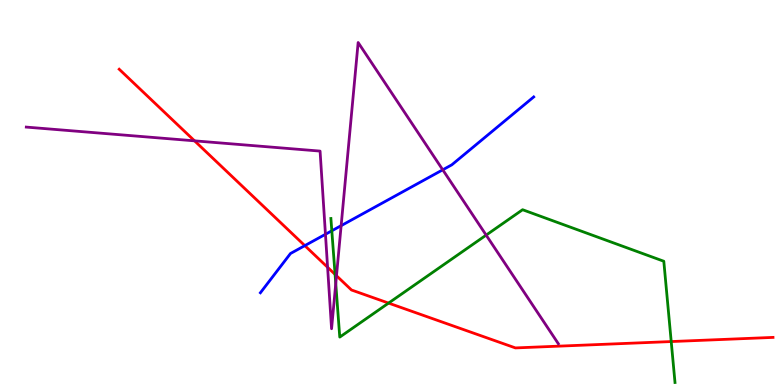[{'lines': ['blue', 'red'], 'intersections': [{'x': 3.93, 'y': 3.62}]}, {'lines': ['green', 'red'], 'intersections': [{'x': 4.32, 'y': 2.87}, {'x': 5.01, 'y': 2.13}, {'x': 8.66, 'y': 1.13}]}, {'lines': ['purple', 'red'], 'intersections': [{'x': 2.51, 'y': 6.34}, {'x': 4.23, 'y': 3.06}, {'x': 4.34, 'y': 2.84}]}, {'lines': ['blue', 'green'], 'intersections': [{'x': 4.28, 'y': 4.01}]}, {'lines': ['blue', 'purple'], 'intersections': [{'x': 4.2, 'y': 3.91}, {'x': 4.4, 'y': 4.14}, {'x': 5.71, 'y': 5.59}]}, {'lines': ['green', 'purple'], 'intersections': [{'x': 4.33, 'y': 2.63}, {'x': 6.27, 'y': 3.89}]}]